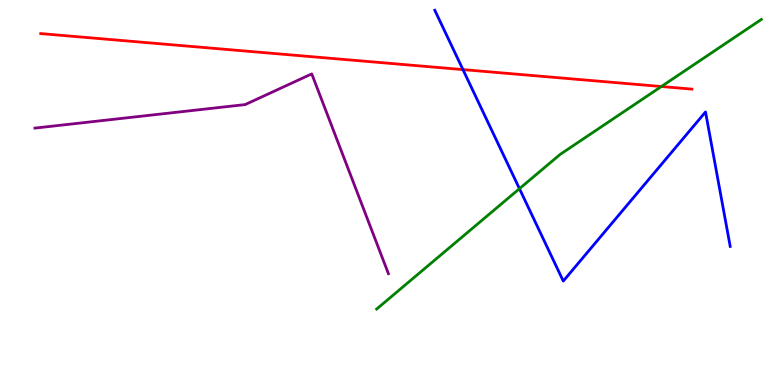[{'lines': ['blue', 'red'], 'intersections': [{'x': 5.97, 'y': 8.19}]}, {'lines': ['green', 'red'], 'intersections': [{'x': 8.53, 'y': 7.75}]}, {'lines': ['purple', 'red'], 'intersections': []}, {'lines': ['blue', 'green'], 'intersections': [{'x': 6.7, 'y': 5.1}]}, {'lines': ['blue', 'purple'], 'intersections': []}, {'lines': ['green', 'purple'], 'intersections': []}]